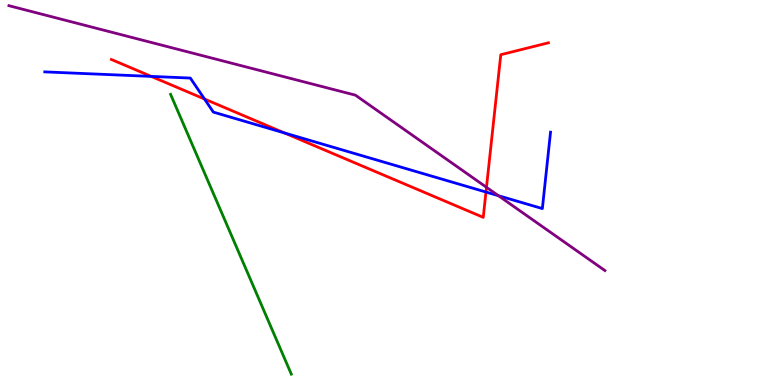[{'lines': ['blue', 'red'], 'intersections': [{'x': 1.95, 'y': 8.02}, {'x': 2.64, 'y': 7.43}, {'x': 3.67, 'y': 6.55}, {'x': 6.27, 'y': 5.01}]}, {'lines': ['green', 'red'], 'intersections': []}, {'lines': ['purple', 'red'], 'intersections': [{'x': 6.28, 'y': 5.14}]}, {'lines': ['blue', 'green'], 'intersections': []}, {'lines': ['blue', 'purple'], 'intersections': [{'x': 6.43, 'y': 4.92}]}, {'lines': ['green', 'purple'], 'intersections': []}]